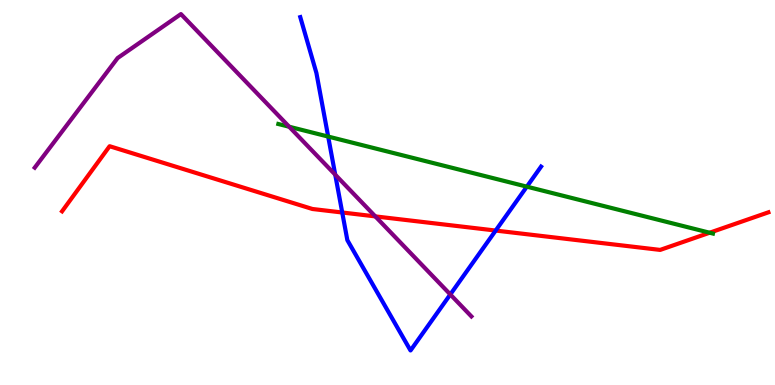[{'lines': ['blue', 'red'], 'intersections': [{'x': 4.42, 'y': 4.48}, {'x': 6.4, 'y': 4.01}]}, {'lines': ['green', 'red'], 'intersections': [{'x': 9.16, 'y': 3.96}]}, {'lines': ['purple', 'red'], 'intersections': [{'x': 4.84, 'y': 4.38}]}, {'lines': ['blue', 'green'], 'intersections': [{'x': 4.23, 'y': 6.45}, {'x': 6.8, 'y': 5.15}]}, {'lines': ['blue', 'purple'], 'intersections': [{'x': 4.33, 'y': 5.46}, {'x': 5.81, 'y': 2.35}]}, {'lines': ['green', 'purple'], 'intersections': [{'x': 3.73, 'y': 6.71}]}]